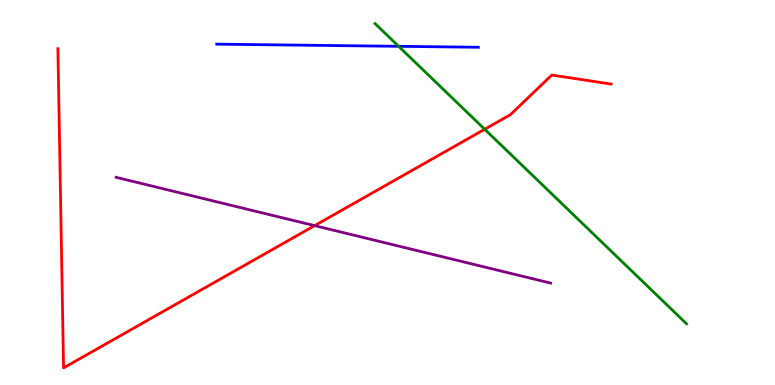[{'lines': ['blue', 'red'], 'intersections': []}, {'lines': ['green', 'red'], 'intersections': [{'x': 6.25, 'y': 6.64}]}, {'lines': ['purple', 'red'], 'intersections': [{'x': 4.06, 'y': 4.14}]}, {'lines': ['blue', 'green'], 'intersections': [{'x': 5.14, 'y': 8.8}]}, {'lines': ['blue', 'purple'], 'intersections': []}, {'lines': ['green', 'purple'], 'intersections': []}]